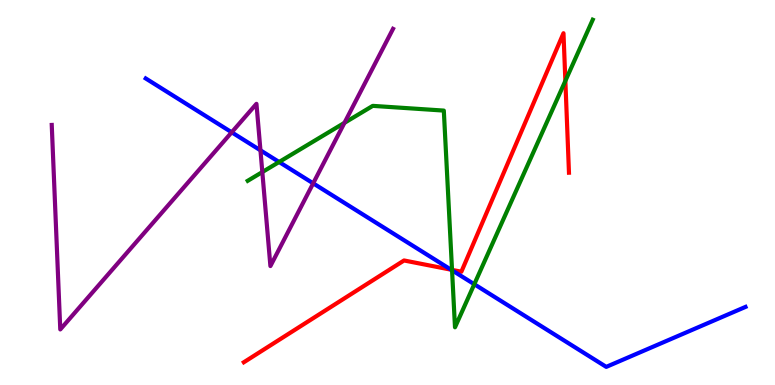[{'lines': ['blue', 'red'], 'intersections': [{'x': 5.82, 'y': 2.99}]}, {'lines': ['green', 'red'], 'intersections': [{'x': 5.83, 'y': 2.99}, {'x': 7.3, 'y': 7.9}]}, {'lines': ['purple', 'red'], 'intersections': []}, {'lines': ['blue', 'green'], 'intersections': [{'x': 3.6, 'y': 5.79}, {'x': 5.83, 'y': 2.98}, {'x': 6.12, 'y': 2.62}]}, {'lines': ['blue', 'purple'], 'intersections': [{'x': 2.99, 'y': 6.56}, {'x': 3.36, 'y': 6.1}, {'x': 4.04, 'y': 5.24}]}, {'lines': ['green', 'purple'], 'intersections': [{'x': 3.38, 'y': 5.53}, {'x': 4.44, 'y': 6.81}]}]